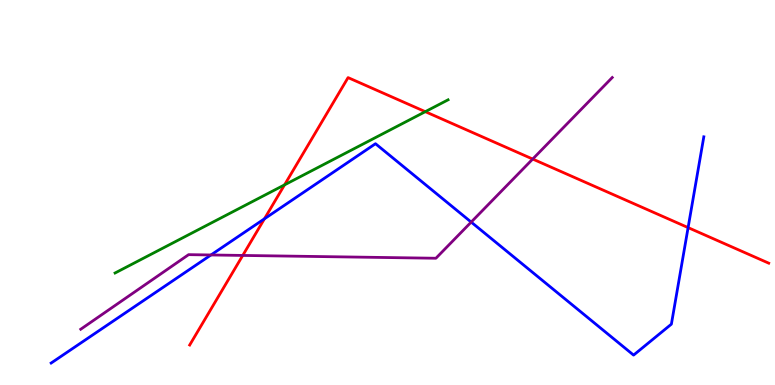[{'lines': ['blue', 'red'], 'intersections': [{'x': 3.41, 'y': 4.32}, {'x': 8.88, 'y': 4.09}]}, {'lines': ['green', 'red'], 'intersections': [{'x': 3.67, 'y': 5.2}, {'x': 5.49, 'y': 7.1}]}, {'lines': ['purple', 'red'], 'intersections': [{'x': 3.13, 'y': 3.37}, {'x': 6.87, 'y': 5.87}]}, {'lines': ['blue', 'green'], 'intersections': []}, {'lines': ['blue', 'purple'], 'intersections': [{'x': 2.72, 'y': 3.38}, {'x': 6.08, 'y': 4.23}]}, {'lines': ['green', 'purple'], 'intersections': []}]